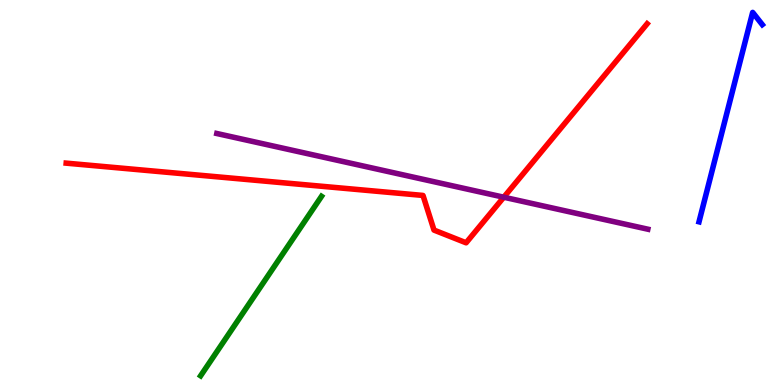[{'lines': ['blue', 'red'], 'intersections': []}, {'lines': ['green', 'red'], 'intersections': []}, {'lines': ['purple', 'red'], 'intersections': [{'x': 6.5, 'y': 4.88}]}, {'lines': ['blue', 'green'], 'intersections': []}, {'lines': ['blue', 'purple'], 'intersections': []}, {'lines': ['green', 'purple'], 'intersections': []}]